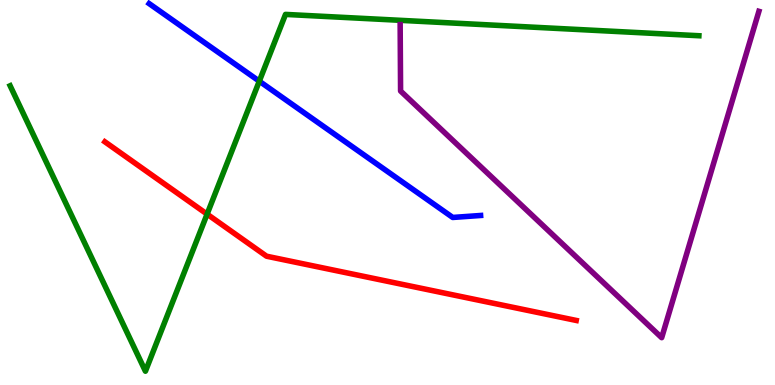[{'lines': ['blue', 'red'], 'intersections': []}, {'lines': ['green', 'red'], 'intersections': [{'x': 2.67, 'y': 4.44}]}, {'lines': ['purple', 'red'], 'intersections': []}, {'lines': ['blue', 'green'], 'intersections': [{'x': 3.35, 'y': 7.89}]}, {'lines': ['blue', 'purple'], 'intersections': []}, {'lines': ['green', 'purple'], 'intersections': []}]